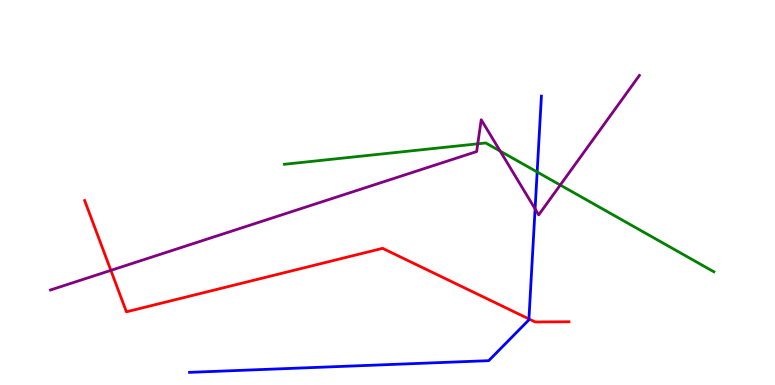[{'lines': ['blue', 'red'], 'intersections': [{'x': 6.82, 'y': 1.72}]}, {'lines': ['green', 'red'], 'intersections': []}, {'lines': ['purple', 'red'], 'intersections': [{'x': 1.43, 'y': 2.98}]}, {'lines': ['blue', 'green'], 'intersections': [{'x': 6.93, 'y': 5.53}]}, {'lines': ['blue', 'purple'], 'intersections': [{'x': 6.9, 'y': 4.57}]}, {'lines': ['green', 'purple'], 'intersections': [{'x': 6.16, 'y': 6.26}, {'x': 6.45, 'y': 6.07}, {'x': 7.23, 'y': 5.19}]}]